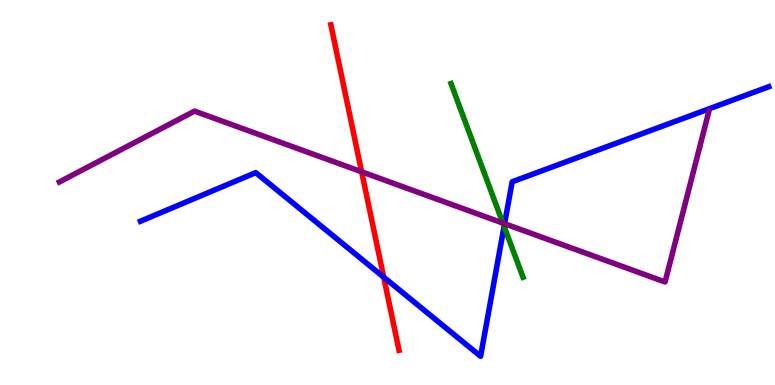[{'lines': ['blue', 'red'], 'intersections': [{'x': 4.95, 'y': 2.8}]}, {'lines': ['green', 'red'], 'intersections': []}, {'lines': ['purple', 'red'], 'intersections': [{'x': 4.67, 'y': 5.54}]}, {'lines': ['blue', 'green'], 'intersections': [{'x': 6.5, 'y': 4.12}]}, {'lines': ['blue', 'purple'], 'intersections': [{'x': 6.51, 'y': 4.19}]}, {'lines': ['green', 'purple'], 'intersections': [{'x': 6.49, 'y': 4.21}]}]